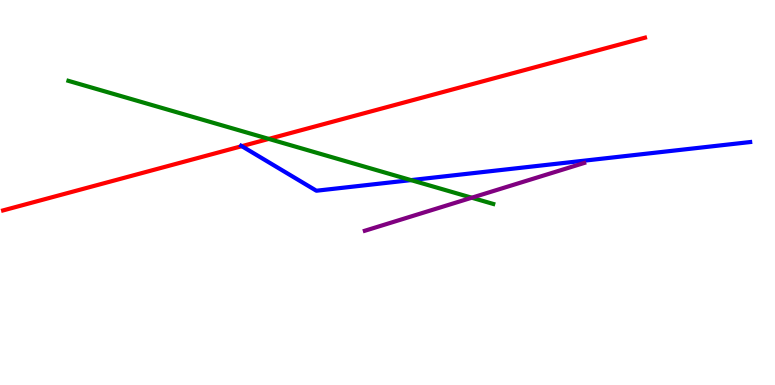[{'lines': ['blue', 'red'], 'intersections': [{'x': 3.12, 'y': 6.2}]}, {'lines': ['green', 'red'], 'intersections': [{'x': 3.47, 'y': 6.39}]}, {'lines': ['purple', 'red'], 'intersections': []}, {'lines': ['blue', 'green'], 'intersections': [{'x': 5.3, 'y': 5.32}]}, {'lines': ['blue', 'purple'], 'intersections': []}, {'lines': ['green', 'purple'], 'intersections': [{'x': 6.09, 'y': 4.86}]}]